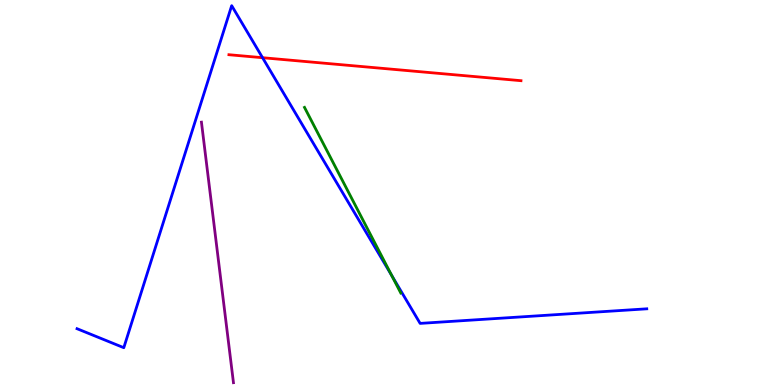[{'lines': ['blue', 'red'], 'intersections': [{'x': 3.39, 'y': 8.5}]}, {'lines': ['green', 'red'], 'intersections': []}, {'lines': ['purple', 'red'], 'intersections': []}, {'lines': ['blue', 'green'], 'intersections': [{'x': 5.05, 'y': 2.85}]}, {'lines': ['blue', 'purple'], 'intersections': []}, {'lines': ['green', 'purple'], 'intersections': []}]